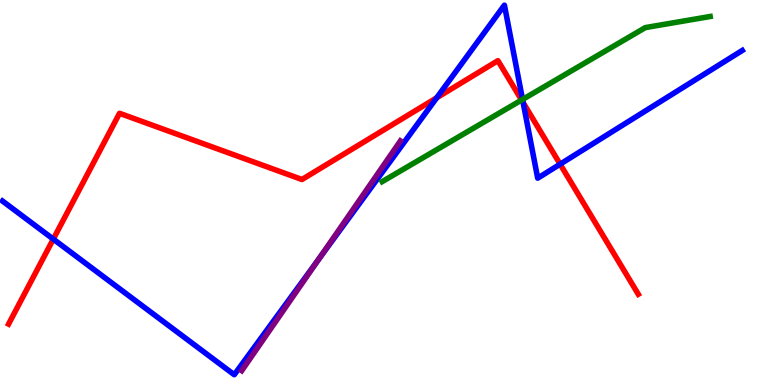[{'lines': ['blue', 'red'], 'intersections': [{'x': 0.688, 'y': 3.79}, {'x': 5.63, 'y': 7.46}, {'x': 6.75, 'y': 7.33}, {'x': 7.23, 'y': 5.74}]}, {'lines': ['green', 'red'], 'intersections': [{'x': 6.73, 'y': 7.4}]}, {'lines': ['purple', 'red'], 'intersections': []}, {'lines': ['blue', 'green'], 'intersections': [{'x': 6.74, 'y': 7.42}]}, {'lines': ['blue', 'purple'], 'intersections': [{'x': 4.12, 'y': 3.28}]}, {'lines': ['green', 'purple'], 'intersections': []}]